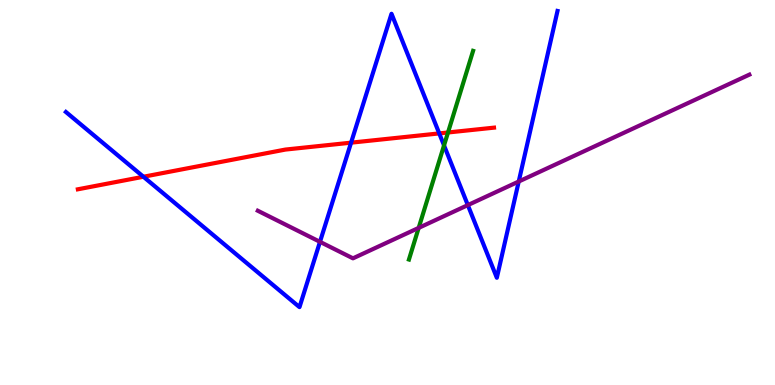[{'lines': ['blue', 'red'], 'intersections': [{'x': 1.85, 'y': 5.41}, {'x': 4.53, 'y': 6.29}, {'x': 5.67, 'y': 6.53}]}, {'lines': ['green', 'red'], 'intersections': [{'x': 5.78, 'y': 6.56}]}, {'lines': ['purple', 'red'], 'intersections': []}, {'lines': ['blue', 'green'], 'intersections': [{'x': 5.73, 'y': 6.22}]}, {'lines': ['blue', 'purple'], 'intersections': [{'x': 4.13, 'y': 3.72}, {'x': 6.04, 'y': 4.67}, {'x': 6.69, 'y': 5.29}]}, {'lines': ['green', 'purple'], 'intersections': [{'x': 5.4, 'y': 4.08}]}]